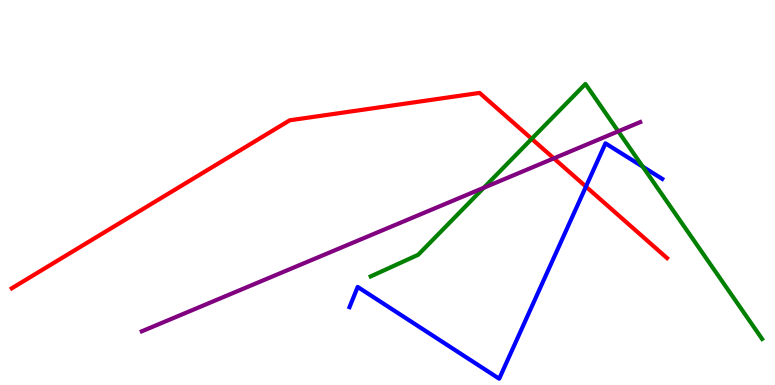[{'lines': ['blue', 'red'], 'intersections': [{'x': 7.56, 'y': 5.15}]}, {'lines': ['green', 'red'], 'intersections': [{'x': 6.86, 'y': 6.39}]}, {'lines': ['purple', 'red'], 'intersections': [{'x': 7.15, 'y': 5.89}]}, {'lines': ['blue', 'green'], 'intersections': [{'x': 8.29, 'y': 5.67}]}, {'lines': ['blue', 'purple'], 'intersections': []}, {'lines': ['green', 'purple'], 'intersections': [{'x': 6.24, 'y': 5.12}, {'x': 7.98, 'y': 6.59}]}]